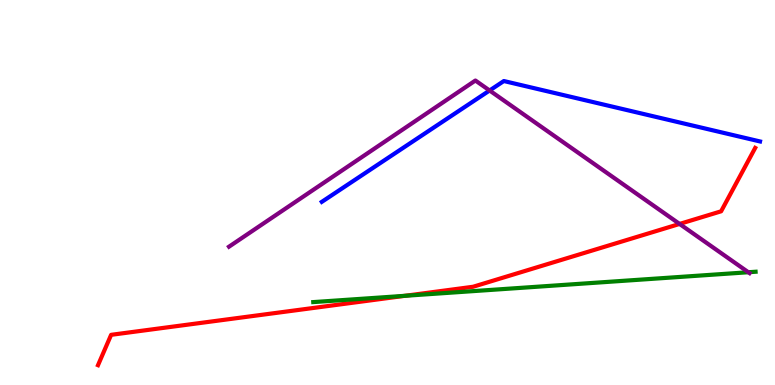[{'lines': ['blue', 'red'], 'intersections': []}, {'lines': ['green', 'red'], 'intersections': [{'x': 5.23, 'y': 2.32}]}, {'lines': ['purple', 'red'], 'intersections': [{'x': 8.77, 'y': 4.18}]}, {'lines': ['blue', 'green'], 'intersections': []}, {'lines': ['blue', 'purple'], 'intersections': [{'x': 6.32, 'y': 7.65}]}, {'lines': ['green', 'purple'], 'intersections': [{'x': 9.66, 'y': 2.93}]}]